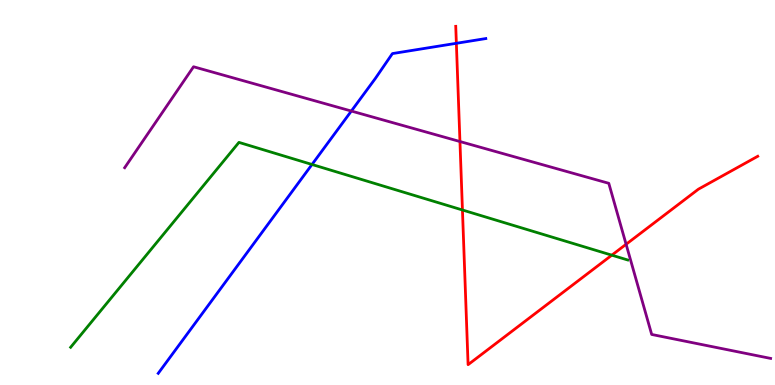[{'lines': ['blue', 'red'], 'intersections': [{'x': 5.89, 'y': 8.88}]}, {'lines': ['green', 'red'], 'intersections': [{'x': 5.97, 'y': 4.55}, {'x': 7.89, 'y': 3.37}]}, {'lines': ['purple', 'red'], 'intersections': [{'x': 5.93, 'y': 6.32}, {'x': 8.08, 'y': 3.66}]}, {'lines': ['blue', 'green'], 'intersections': [{'x': 4.03, 'y': 5.73}]}, {'lines': ['blue', 'purple'], 'intersections': [{'x': 4.53, 'y': 7.12}]}, {'lines': ['green', 'purple'], 'intersections': []}]